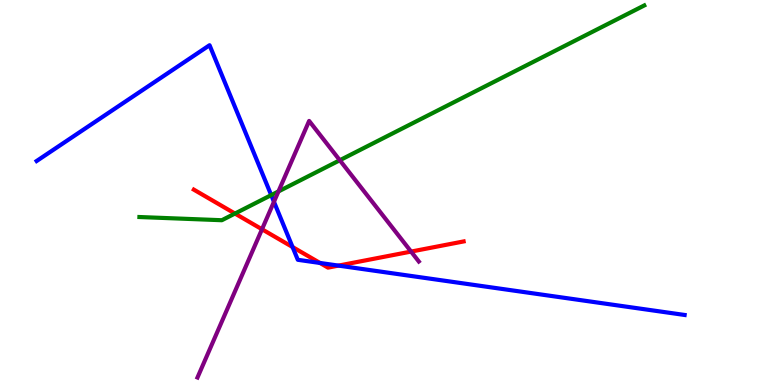[{'lines': ['blue', 'red'], 'intersections': [{'x': 3.77, 'y': 3.58}, {'x': 4.13, 'y': 3.17}, {'x': 4.37, 'y': 3.1}]}, {'lines': ['green', 'red'], 'intersections': [{'x': 3.03, 'y': 4.45}]}, {'lines': ['purple', 'red'], 'intersections': [{'x': 3.38, 'y': 4.05}, {'x': 5.3, 'y': 3.47}]}, {'lines': ['blue', 'green'], 'intersections': [{'x': 3.5, 'y': 4.93}]}, {'lines': ['blue', 'purple'], 'intersections': [{'x': 3.53, 'y': 4.76}]}, {'lines': ['green', 'purple'], 'intersections': [{'x': 3.59, 'y': 5.03}, {'x': 4.38, 'y': 5.84}]}]